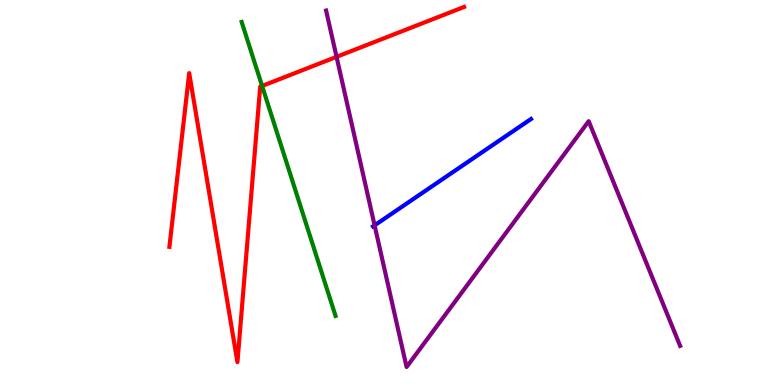[{'lines': ['blue', 'red'], 'intersections': []}, {'lines': ['green', 'red'], 'intersections': [{'x': 3.38, 'y': 7.77}]}, {'lines': ['purple', 'red'], 'intersections': [{'x': 4.34, 'y': 8.52}]}, {'lines': ['blue', 'green'], 'intersections': []}, {'lines': ['blue', 'purple'], 'intersections': [{'x': 4.83, 'y': 4.15}]}, {'lines': ['green', 'purple'], 'intersections': []}]